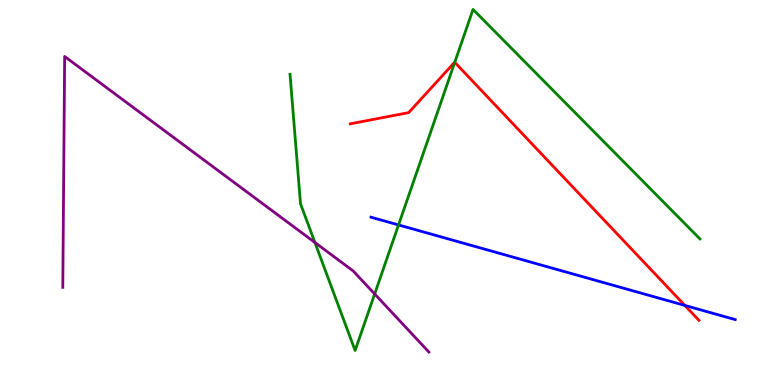[{'lines': ['blue', 'red'], 'intersections': [{'x': 8.84, 'y': 2.07}]}, {'lines': ['green', 'red'], 'intersections': [{'x': 5.87, 'y': 8.38}]}, {'lines': ['purple', 'red'], 'intersections': []}, {'lines': ['blue', 'green'], 'intersections': [{'x': 5.14, 'y': 4.16}]}, {'lines': ['blue', 'purple'], 'intersections': []}, {'lines': ['green', 'purple'], 'intersections': [{'x': 4.06, 'y': 3.7}, {'x': 4.83, 'y': 2.36}]}]